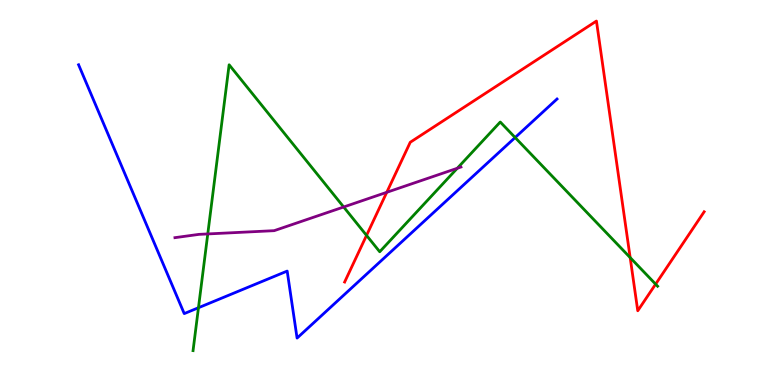[{'lines': ['blue', 'red'], 'intersections': []}, {'lines': ['green', 'red'], 'intersections': [{'x': 4.73, 'y': 3.89}, {'x': 8.13, 'y': 3.31}, {'x': 8.46, 'y': 2.62}]}, {'lines': ['purple', 'red'], 'intersections': [{'x': 4.99, 'y': 5.0}]}, {'lines': ['blue', 'green'], 'intersections': [{'x': 2.56, 'y': 2.01}, {'x': 6.65, 'y': 6.43}]}, {'lines': ['blue', 'purple'], 'intersections': []}, {'lines': ['green', 'purple'], 'intersections': [{'x': 2.68, 'y': 3.92}, {'x': 4.43, 'y': 4.62}, {'x': 5.9, 'y': 5.63}]}]